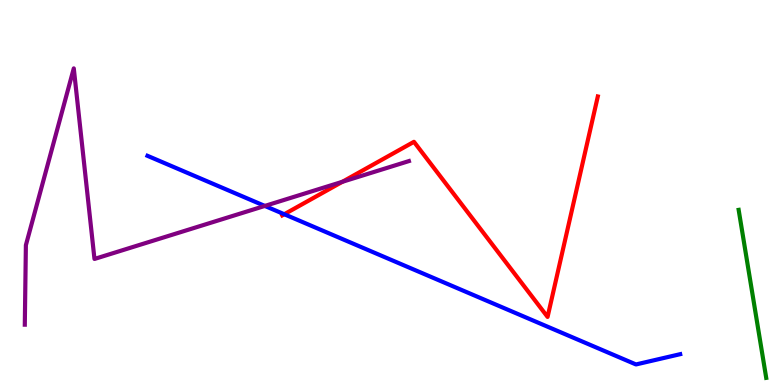[{'lines': ['blue', 'red'], 'intersections': [{'x': 3.67, 'y': 4.44}]}, {'lines': ['green', 'red'], 'intersections': []}, {'lines': ['purple', 'red'], 'intersections': [{'x': 4.42, 'y': 5.28}]}, {'lines': ['blue', 'green'], 'intersections': []}, {'lines': ['blue', 'purple'], 'intersections': [{'x': 3.42, 'y': 4.65}]}, {'lines': ['green', 'purple'], 'intersections': []}]